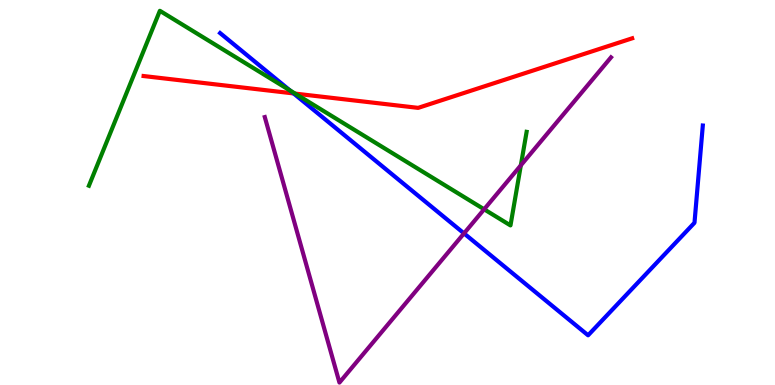[{'lines': ['blue', 'red'], 'intersections': [{'x': 3.79, 'y': 7.57}]}, {'lines': ['green', 'red'], 'intersections': [{'x': 3.81, 'y': 7.57}]}, {'lines': ['purple', 'red'], 'intersections': []}, {'lines': ['blue', 'green'], 'intersections': [{'x': 3.74, 'y': 7.65}]}, {'lines': ['blue', 'purple'], 'intersections': [{'x': 5.99, 'y': 3.94}]}, {'lines': ['green', 'purple'], 'intersections': [{'x': 6.25, 'y': 4.56}, {'x': 6.72, 'y': 5.71}]}]